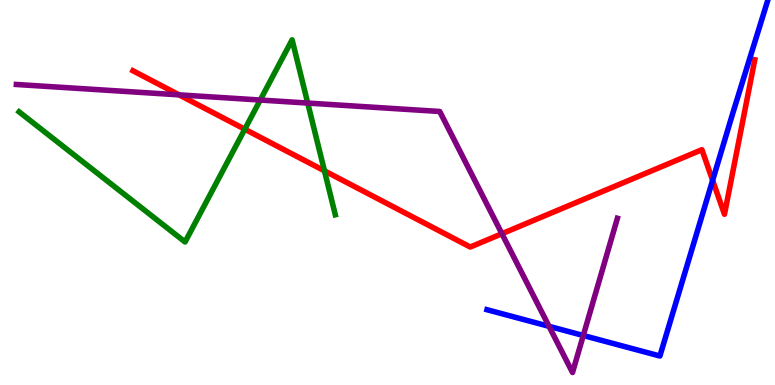[{'lines': ['blue', 'red'], 'intersections': [{'x': 9.2, 'y': 5.32}]}, {'lines': ['green', 'red'], 'intersections': [{'x': 3.16, 'y': 6.64}, {'x': 4.19, 'y': 5.56}]}, {'lines': ['purple', 'red'], 'intersections': [{'x': 2.31, 'y': 7.54}, {'x': 6.48, 'y': 3.93}]}, {'lines': ['blue', 'green'], 'intersections': []}, {'lines': ['blue', 'purple'], 'intersections': [{'x': 7.08, 'y': 1.52}, {'x': 7.53, 'y': 1.29}]}, {'lines': ['green', 'purple'], 'intersections': [{'x': 3.36, 'y': 7.4}, {'x': 3.97, 'y': 7.32}]}]